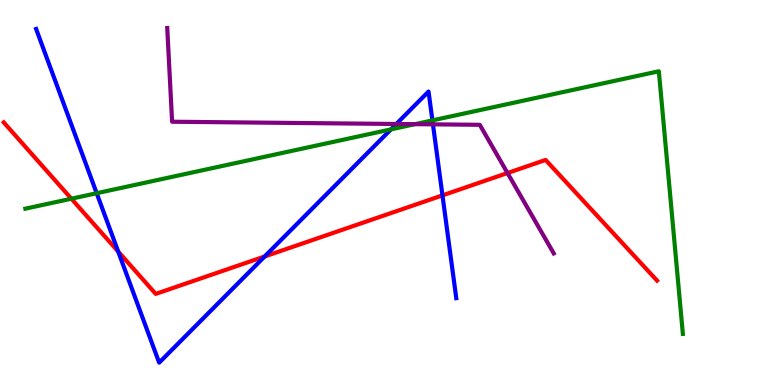[{'lines': ['blue', 'red'], 'intersections': [{'x': 1.53, 'y': 3.47}, {'x': 3.42, 'y': 3.34}, {'x': 5.71, 'y': 4.93}]}, {'lines': ['green', 'red'], 'intersections': [{'x': 0.921, 'y': 4.84}]}, {'lines': ['purple', 'red'], 'intersections': [{'x': 6.55, 'y': 5.51}]}, {'lines': ['blue', 'green'], 'intersections': [{'x': 1.25, 'y': 4.98}, {'x': 5.04, 'y': 6.64}, {'x': 5.58, 'y': 6.87}]}, {'lines': ['blue', 'purple'], 'intersections': [{'x': 5.11, 'y': 6.78}, {'x': 5.59, 'y': 6.77}]}, {'lines': ['green', 'purple'], 'intersections': [{'x': 5.36, 'y': 6.77}]}]